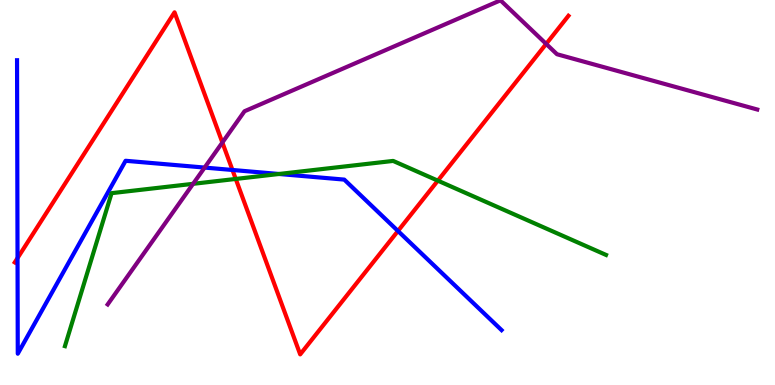[{'lines': ['blue', 'red'], 'intersections': [{'x': 0.226, 'y': 3.3}, {'x': 3.0, 'y': 5.59}, {'x': 5.13, 'y': 4.0}]}, {'lines': ['green', 'red'], 'intersections': [{'x': 3.04, 'y': 5.35}, {'x': 5.65, 'y': 5.31}]}, {'lines': ['purple', 'red'], 'intersections': [{'x': 2.87, 'y': 6.3}, {'x': 7.05, 'y': 8.86}]}, {'lines': ['blue', 'green'], 'intersections': [{'x': 3.6, 'y': 5.48}]}, {'lines': ['blue', 'purple'], 'intersections': [{'x': 2.64, 'y': 5.65}]}, {'lines': ['green', 'purple'], 'intersections': [{'x': 2.49, 'y': 5.23}]}]